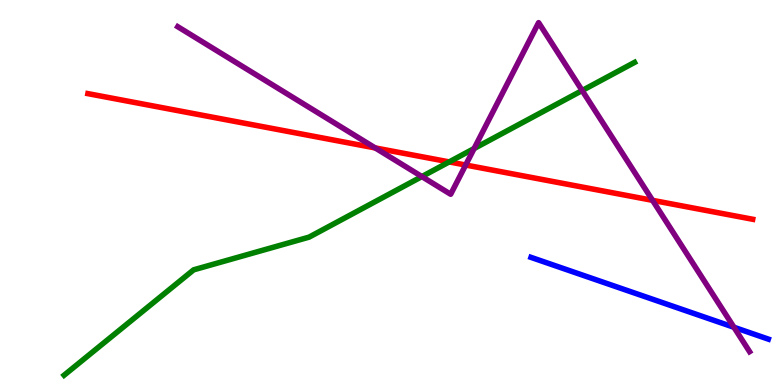[{'lines': ['blue', 'red'], 'intersections': []}, {'lines': ['green', 'red'], 'intersections': [{'x': 5.8, 'y': 5.79}]}, {'lines': ['purple', 'red'], 'intersections': [{'x': 4.84, 'y': 6.16}, {'x': 6.01, 'y': 5.71}, {'x': 8.42, 'y': 4.8}]}, {'lines': ['blue', 'green'], 'intersections': []}, {'lines': ['blue', 'purple'], 'intersections': [{'x': 9.47, 'y': 1.5}]}, {'lines': ['green', 'purple'], 'intersections': [{'x': 5.44, 'y': 5.41}, {'x': 6.12, 'y': 6.14}, {'x': 7.51, 'y': 7.65}]}]